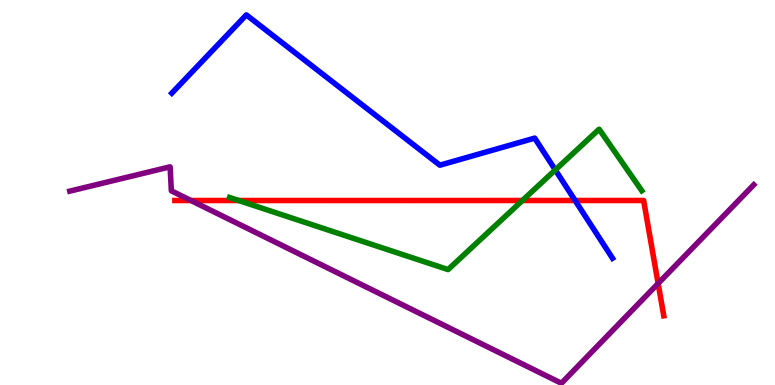[{'lines': ['blue', 'red'], 'intersections': [{'x': 7.42, 'y': 4.79}]}, {'lines': ['green', 'red'], 'intersections': [{'x': 3.08, 'y': 4.79}, {'x': 6.74, 'y': 4.79}]}, {'lines': ['purple', 'red'], 'intersections': [{'x': 2.46, 'y': 4.79}, {'x': 8.49, 'y': 2.64}]}, {'lines': ['blue', 'green'], 'intersections': [{'x': 7.17, 'y': 5.59}]}, {'lines': ['blue', 'purple'], 'intersections': []}, {'lines': ['green', 'purple'], 'intersections': []}]